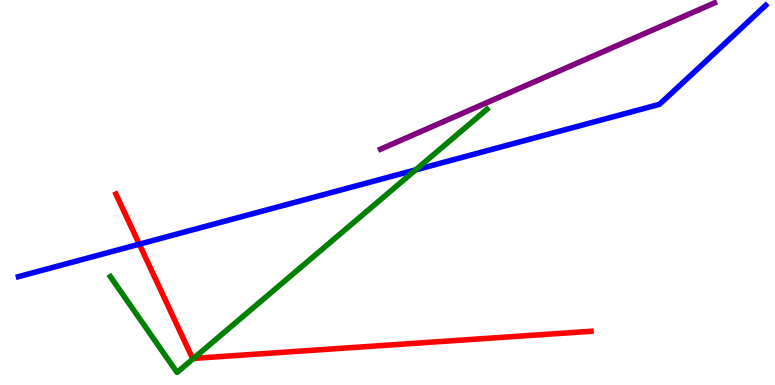[{'lines': ['blue', 'red'], 'intersections': [{'x': 1.8, 'y': 3.66}]}, {'lines': ['green', 'red'], 'intersections': [{'x': 2.5, 'y': 0.691}]}, {'lines': ['purple', 'red'], 'intersections': []}, {'lines': ['blue', 'green'], 'intersections': [{'x': 5.36, 'y': 5.59}]}, {'lines': ['blue', 'purple'], 'intersections': []}, {'lines': ['green', 'purple'], 'intersections': []}]